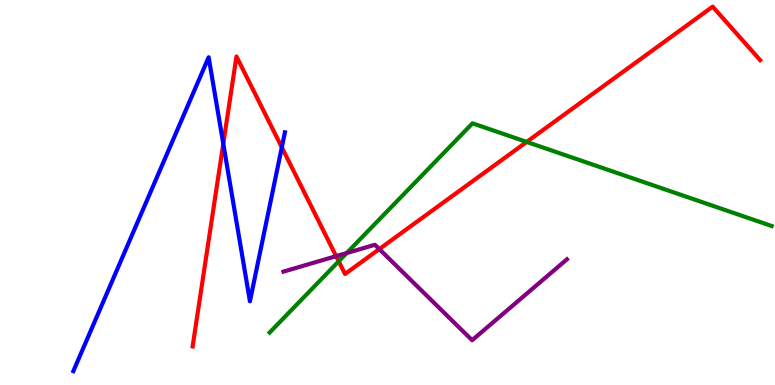[{'lines': ['blue', 'red'], 'intersections': [{'x': 2.88, 'y': 6.27}, {'x': 3.64, 'y': 6.17}]}, {'lines': ['green', 'red'], 'intersections': [{'x': 4.37, 'y': 3.21}, {'x': 6.8, 'y': 6.31}]}, {'lines': ['purple', 'red'], 'intersections': [{'x': 4.34, 'y': 3.35}, {'x': 4.89, 'y': 3.53}]}, {'lines': ['blue', 'green'], 'intersections': []}, {'lines': ['blue', 'purple'], 'intersections': []}, {'lines': ['green', 'purple'], 'intersections': [{'x': 4.47, 'y': 3.43}]}]